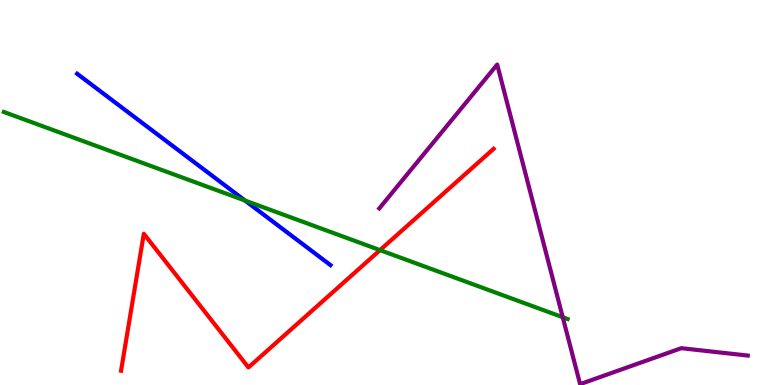[{'lines': ['blue', 'red'], 'intersections': []}, {'lines': ['green', 'red'], 'intersections': [{'x': 4.9, 'y': 3.5}]}, {'lines': ['purple', 'red'], 'intersections': []}, {'lines': ['blue', 'green'], 'intersections': [{'x': 3.16, 'y': 4.79}]}, {'lines': ['blue', 'purple'], 'intersections': []}, {'lines': ['green', 'purple'], 'intersections': [{'x': 7.26, 'y': 1.76}]}]